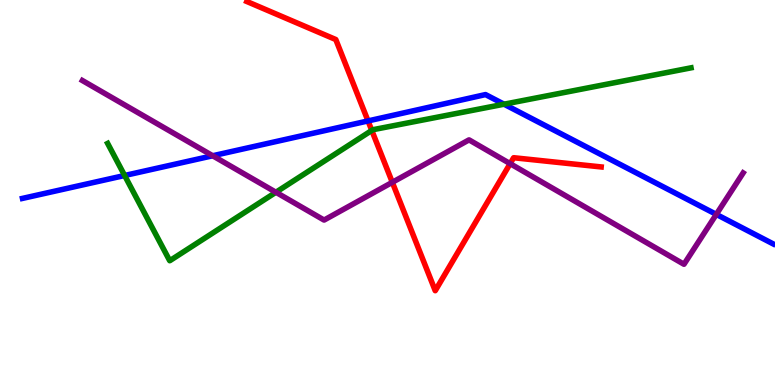[{'lines': ['blue', 'red'], 'intersections': [{'x': 4.75, 'y': 6.86}]}, {'lines': ['green', 'red'], 'intersections': [{'x': 4.8, 'y': 6.61}]}, {'lines': ['purple', 'red'], 'intersections': [{'x': 5.06, 'y': 5.26}, {'x': 6.58, 'y': 5.75}]}, {'lines': ['blue', 'green'], 'intersections': [{'x': 1.61, 'y': 5.44}, {'x': 6.5, 'y': 7.29}]}, {'lines': ['blue', 'purple'], 'intersections': [{'x': 2.74, 'y': 5.95}, {'x': 9.24, 'y': 4.43}]}, {'lines': ['green', 'purple'], 'intersections': [{'x': 3.56, 'y': 5.01}]}]